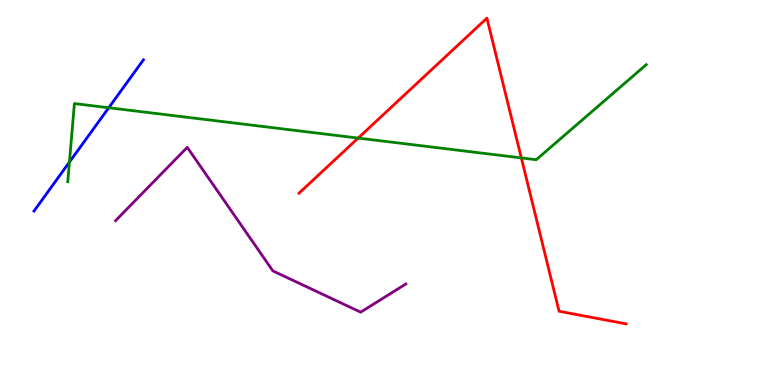[{'lines': ['blue', 'red'], 'intersections': []}, {'lines': ['green', 'red'], 'intersections': [{'x': 4.62, 'y': 6.41}, {'x': 6.73, 'y': 5.9}]}, {'lines': ['purple', 'red'], 'intersections': []}, {'lines': ['blue', 'green'], 'intersections': [{'x': 0.896, 'y': 5.79}, {'x': 1.4, 'y': 7.2}]}, {'lines': ['blue', 'purple'], 'intersections': []}, {'lines': ['green', 'purple'], 'intersections': []}]